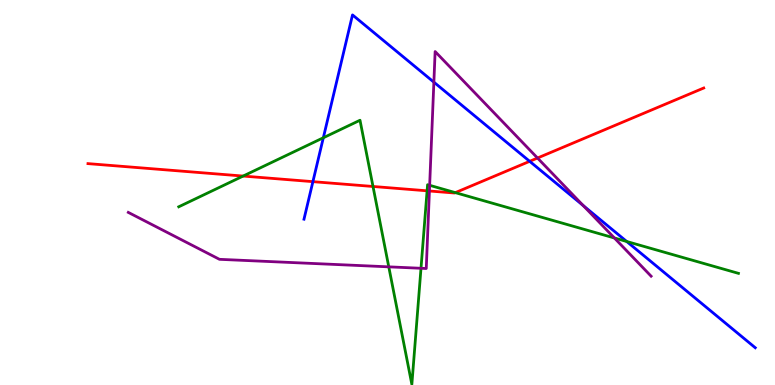[{'lines': ['blue', 'red'], 'intersections': [{'x': 4.04, 'y': 5.28}, {'x': 6.83, 'y': 5.81}]}, {'lines': ['green', 'red'], 'intersections': [{'x': 3.14, 'y': 5.43}, {'x': 4.81, 'y': 5.16}, {'x': 5.51, 'y': 5.04}, {'x': 5.88, 'y': 5.0}]}, {'lines': ['purple', 'red'], 'intersections': [{'x': 5.54, 'y': 5.04}, {'x': 6.94, 'y': 5.9}]}, {'lines': ['blue', 'green'], 'intersections': [{'x': 4.17, 'y': 6.42}, {'x': 8.09, 'y': 3.73}]}, {'lines': ['blue', 'purple'], 'intersections': [{'x': 5.6, 'y': 7.87}, {'x': 7.53, 'y': 4.66}]}, {'lines': ['green', 'purple'], 'intersections': [{'x': 5.02, 'y': 3.07}, {'x': 5.43, 'y': 3.03}, {'x': 5.54, 'y': 5.19}, {'x': 7.93, 'y': 3.82}]}]